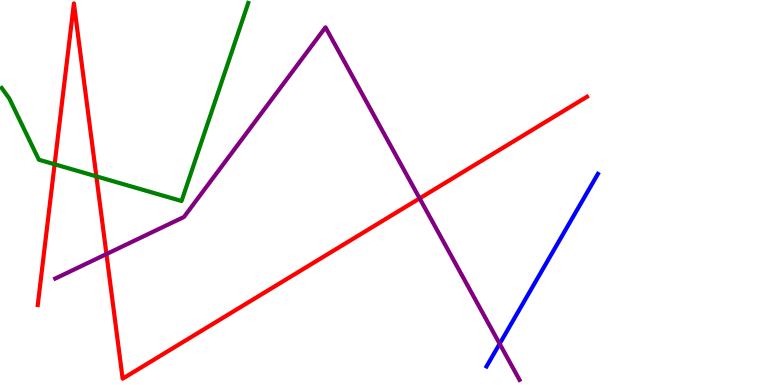[{'lines': ['blue', 'red'], 'intersections': []}, {'lines': ['green', 'red'], 'intersections': [{'x': 0.705, 'y': 5.73}, {'x': 1.24, 'y': 5.42}]}, {'lines': ['purple', 'red'], 'intersections': [{'x': 1.37, 'y': 3.4}, {'x': 5.41, 'y': 4.85}]}, {'lines': ['blue', 'green'], 'intersections': []}, {'lines': ['blue', 'purple'], 'intersections': [{'x': 6.45, 'y': 1.07}]}, {'lines': ['green', 'purple'], 'intersections': []}]